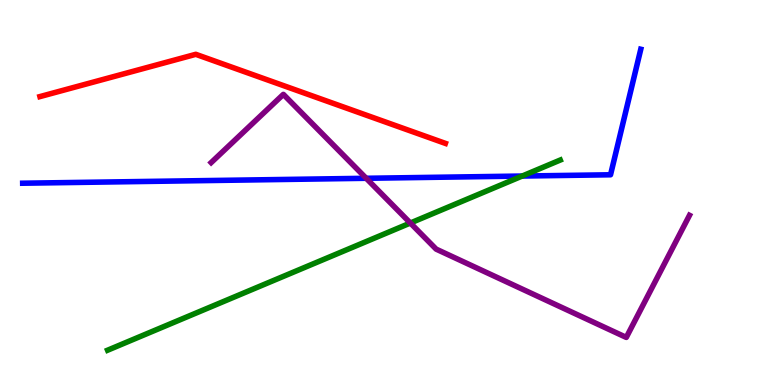[{'lines': ['blue', 'red'], 'intersections': []}, {'lines': ['green', 'red'], 'intersections': []}, {'lines': ['purple', 'red'], 'intersections': []}, {'lines': ['blue', 'green'], 'intersections': [{'x': 6.74, 'y': 5.43}]}, {'lines': ['blue', 'purple'], 'intersections': [{'x': 4.73, 'y': 5.37}]}, {'lines': ['green', 'purple'], 'intersections': [{'x': 5.3, 'y': 4.21}]}]